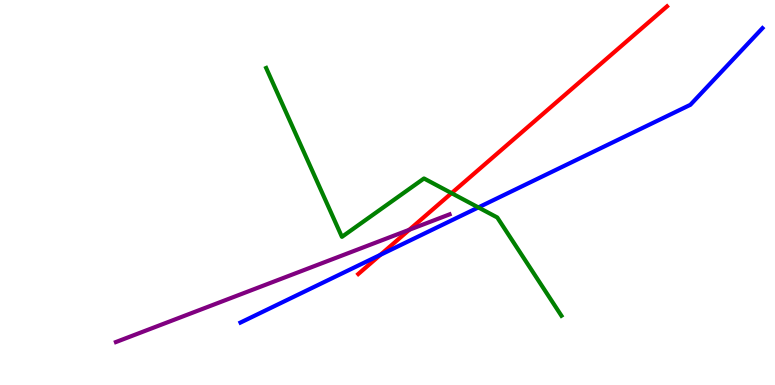[{'lines': ['blue', 'red'], 'intersections': [{'x': 4.91, 'y': 3.38}]}, {'lines': ['green', 'red'], 'intersections': [{'x': 5.83, 'y': 4.98}]}, {'lines': ['purple', 'red'], 'intersections': [{'x': 5.28, 'y': 4.03}]}, {'lines': ['blue', 'green'], 'intersections': [{'x': 6.17, 'y': 4.61}]}, {'lines': ['blue', 'purple'], 'intersections': []}, {'lines': ['green', 'purple'], 'intersections': []}]